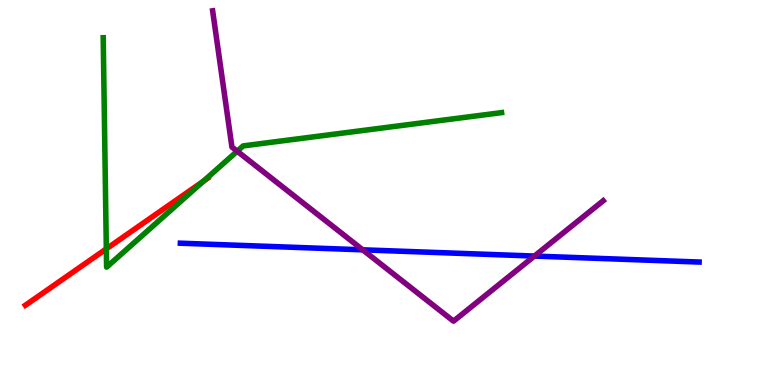[{'lines': ['blue', 'red'], 'intersections': []}, {'lines': ['green', 'red'], 'intersections': [{'x': 1.37, 'y': 3.54}, {'x': 2.63, 'y': 5.29}]}, {'lines': ['purple', 'red'], 'intersections': []}, {'lines': ['blue', 'green'], 'intersections': []}, {'lines': ['blue', 'purple'], 'intersections': [{'x': 4.68, 'y': 3.51}, {'x': 6.9, 'y': 3.35}]}, {'lines': ['green', 'purple'], 'intersections': [{'x': 3.06, 'y': 6.07}]}]